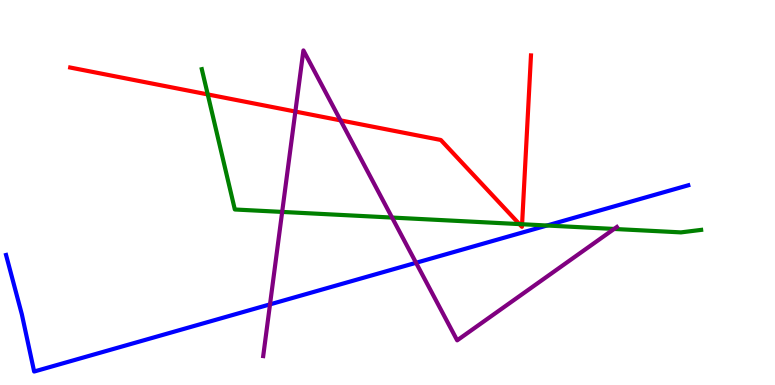[{'lines': ['blue', 'red'], 'intersections': []}, {'lines': ['green', 'red'], 'intersections': [{'x': 2.68, 'y': 7.55}, {'x': 6.7, 'y': 4.18}, {'x': 6.74, 'y': 4.18}]}, {'lines': ['purple', 'red'], 'intersections': [{'x': 3.81, 'y': 7.1}, {'x': 4.39, 'y': 6.87}]}, {'lines': ['blue', 'green'], 'intersections': [{'x': 7.06, 'y': 4.14}]}, {'lines': ['blue', 'purple'], 'intersections': [{'x': 3.48, 'y': 2.09}, {'x': 5.37, 'y': 3.17}]}, {'lines': ['green', 'purple'], 'intersections': [{'x': 3.64, 'y': 4.5}, {'x': 5.06, 'y': 4.35}, {'x': 7.92, 'y': 4.05}]}]